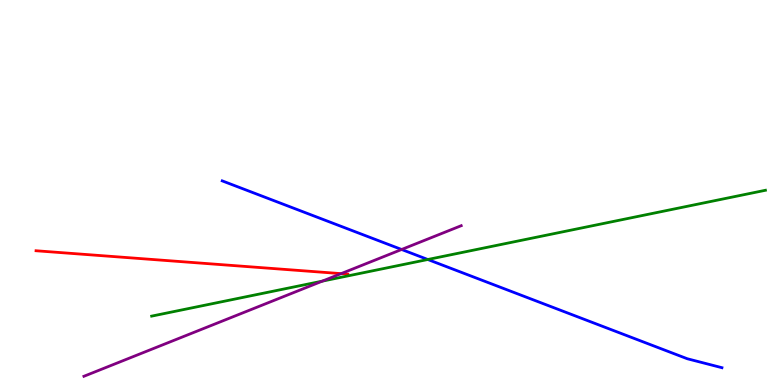[{'lines': ['blue', 'red'], 'intersections': []}, {'lines': ['green', 'red'], 'intersections': []}, {'lines': ['purple', 'red'], 'intersections': [{'x': 4.4, 'y': 2.89}]}, {'lines': ['blue', 'green'], 'intersections': [{'x': 5.52, 'y': 3.26}]}, {'lines': ['blue', 'purple'], 'intersections': [{'x': 5.18, 'y': 3.52}]}, {'lines': ['green', 'purple'], 'intersections': [{'x': 4.16, 'y': 2.7}]}]